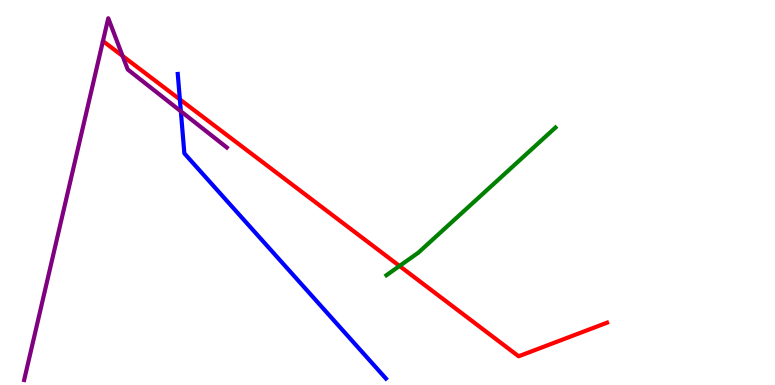[{'lines': ['blue', 'red'], 'intersections': [{'x': 2.32, 'y': 7.42}]}, {'lines': ['green', 'red'], 'intersections': [{'x': 5.16, 'y': 3.09}]}, {'lines': ['purple', 'red'], 'intersections': [{'x': 1.58, 'y': 8.55}]}, {'lines': ['blue', 'green'], 'intersections': []}, {'lines': ['blue', 'purple'], 'intersections': [{'x': 2.33, 'y': 7.11}]}, {'lines': ['green', 'purple'], 'intersections': []}]